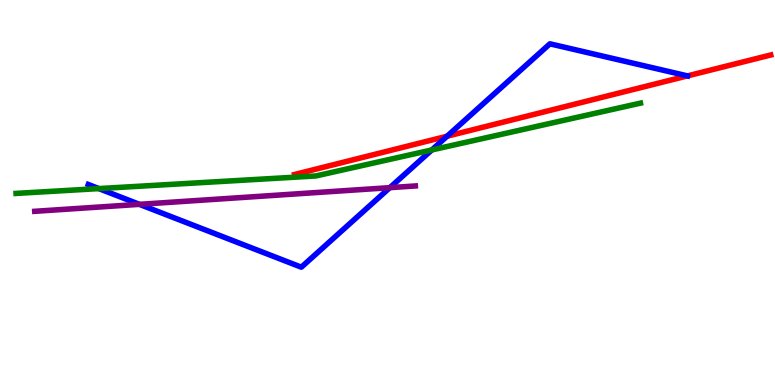[{'lines': ['blue', 'red'], 'intersections': [{'x': 5.77, 'y': 6.46}, {'x': 8.87, 'y': 8.03}]}, {'lines': ['green', 'red'], 'intersections': []}, {'lines': ['purple', 'red'], 'intersections': []}, {'lines': ['blue', 'green'], 'intersections': [{'x': 1.28, 'y': 5.1}, {'x': 5.57, 'y': 6.11}]}, {'lines': ['blue', 'purple'], 'intersections': [{'x': 1.8, 'y': 4.69}, {'x': 5.03, 'y': 5.13}]}, {'lines': ['green', 'purple'], 'intersections': []}]